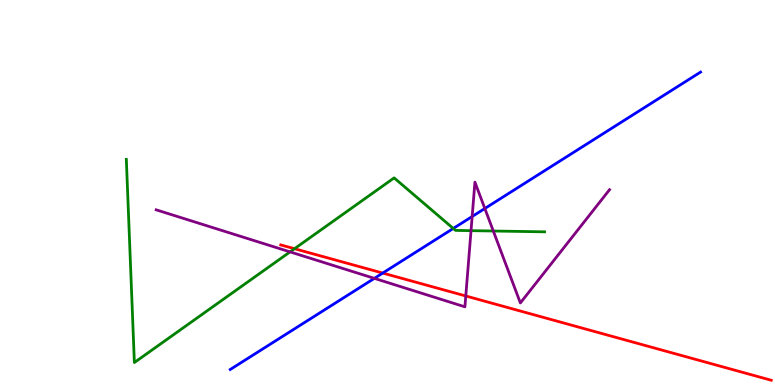[{'lines': ['blue', 'red'], 'intersections': [{'x': 4.94, 'y': 2.91}]}, {'lines': ['green', 'red'], 'intersections': [{'x': 3.8, 'y': 3.54}]}, {'lines': ['purple', 'red'], 'intersections': [{'x': 6.01, 'y': 2.31}]}, {'lines': ['blue', 'green'], 'intersections': [{'x': 5.85, 'y': 4.07}]}, {'lines': ['blue', 'purple'], 'intersections': [{'x': 4.83, 'y': 2.77}, {'x': 6.09, 'y': 4.38}, {'x': 6.26, 'y': 4.58}]}, {'lines': ['green', 'purple'], 'intersections': [{'x': 3.74, 'y': 3.46}, {'x': 6.08, 'y': 4.01}, {'x': 6.37, 'y': 4.0}]}]